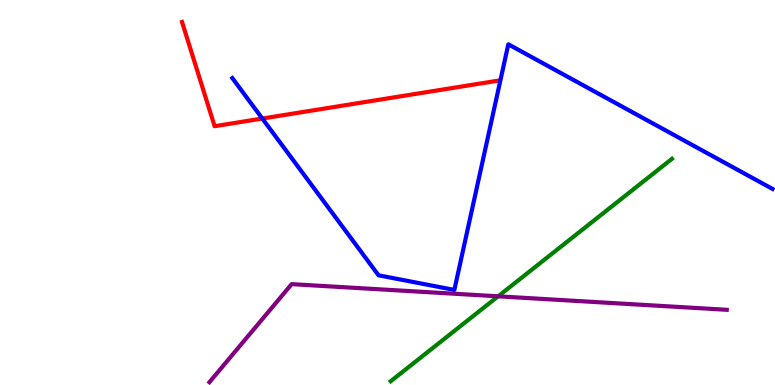[{'lines': ['blue', 'red'], 'intersections': [{'x': 3.38, 'y': 6.92}]}, {'lines': ['green', 'red'], 'intersections': []}, {'lines': ['purple', 'red'], 'intersections': []}, {'lines': ['blue', 'green'], 'intersections': []}, {'lines': ['blue', 'purple'], 'intersections': []}, {'lines': ['green', 'purple'], 'intersections': [{'x': 6.43, 'y': 2.3}]}]